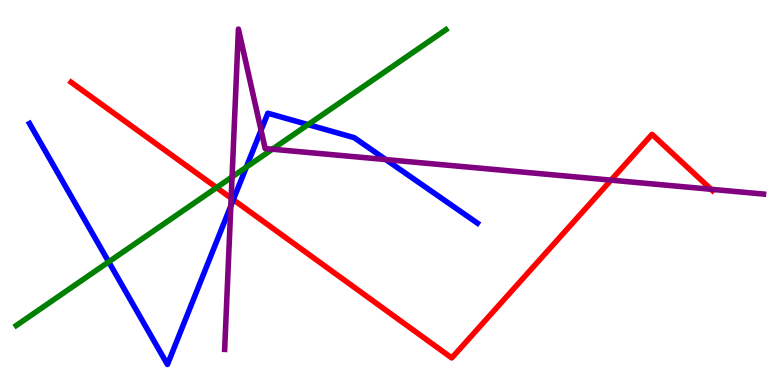[{'lines': ['blue', 'red'], 'intersections': [{'x': 3.01, 'y': 4.81}]}, {'lines': ['green', 'red'], 'intersections': [{'x': 2.79, 'y': 5.13}]}, {'lines': ['purple', 'red'], 'intersections': [{'x': 2.98, 'y': 4.85}, {'x': 7.88, 'y': 5.32}, {'x': 9.18, 'y': 5.08}]}, {'lines': ['blue', 'green'], 'intersections': [{'x': 1.4, 'y': 3.2}, {'x': 3.18, 'y': 5.66}, {'x': 3.98, 'y': 6.76}]}, {'lines': ['blue', 'purple'], 'intersections': [{'x': 2.98, 'y': 4.65}, {'x': 3.37, 'y': 6.62}, {'x': 4.98, 'y': 5.86}]}, {'lines': ['green', 'purple'], 'intersections': [{'x': 2.99, 'y': 5.4}, {'x': 3.51, 'y': 6.12}]}]